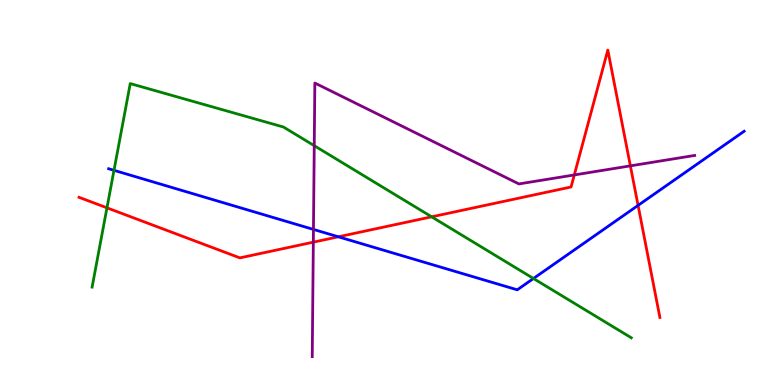[{'lines': ['blue', 'red'], 'intersections': [{'x': 4.37, 'y': 3.85}, {'x': 8.23, 'y': 4.67}]}, {'lines': ['green', 'red'], 'intersections': [{'x': 1.38, 'y': 4.6}, {'x': 5.57, 'y': 4.37}]}, {'lines': ['purple', 'red'], 'intersections': [{'x': 4.04, 'y': 3.71}, {'x': 7.41, 'y': 5.46}, {'x': 8.13, 'y': 5.69}]}, {'lines': ['blue', 'green'], 'intersections': [{'x': 1.47, 'y': 5.58}, {'x': 6.88, 'y': 2.77}]}, {'lines': ['blue', 'purple'], 'intersections': [{'x': 4.04, 'y': 4.04}]}, {'lines': ['green', 'purple'], 'intersections': [{'x': 4.05, 'y': 6.22}]}]